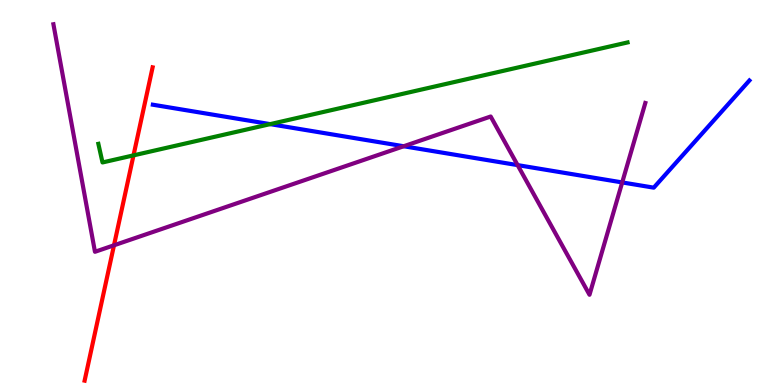[{'lines': ['blue', 'red'], 'intersections': []}, {'lines': ['green', 'red'], 'intersections': [{'x': 1.72, 'y': 5.96}]}, {'lines': ['purple', 'red'], 'intersections': [{'x': 1.47, 'y': 3.63}]}, {'lines': ['blue', 'green'], 'intersections': [{'x': 3.49, 'y': 6.78}]}, {'lines': ['blue', 'purple'], 'intersections': [{'x': 5.21, 'y': 6.2}, {'x': 6.68, 'y': 5.71}, {'x': 8.03, 'y': 5.26}]}, {'lines': ['green', 'purple'], 'intersections': []}]